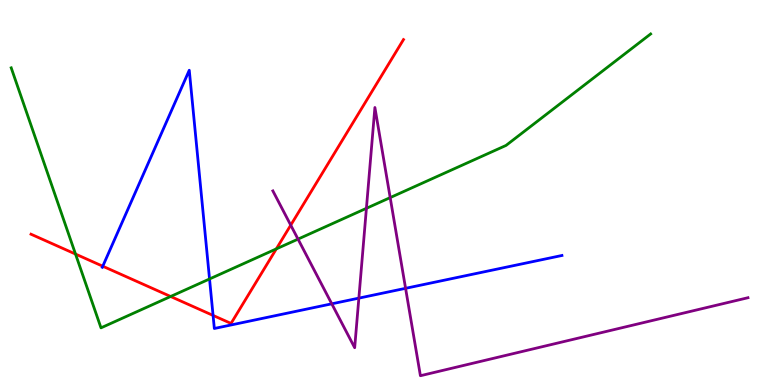[{'lines': ['blue', 'red'], 'intersections': [{'x': 1.33, 'y': 3.09}, {'x': 2.75, 'y': 1.81}]}, {'lines': ['green', 'red'], 'intersections': [{'x': 0.974, 'y': 3.4}, {'x': 2.2, 'y': 2.3}, {'x': 3.57, 'y': 3.54}]}, {'lines': ['purple', 'red'], 'intersections': [{'x': 3.75, 'y': 4.15}]}, {'lines': ['blue', 'green'], 'intersections': [{'x': 2.7, 'y': 2.75}]}, {'lines': ['blue', 'purple'], 'intersections': [{'x': 4.28, 'y': 2.11}, {'x': 4.63, 'y': 2.26}, {'x': 5.23, 'y': 2.51}]}, {'lines': ['green', 'purple'], 'intersections': [{'x': 3.85, 'y': 3.79}, {'x': 4.73, 'y': 4.59}, {'x': 5.03, 'y': 4.87}]}]